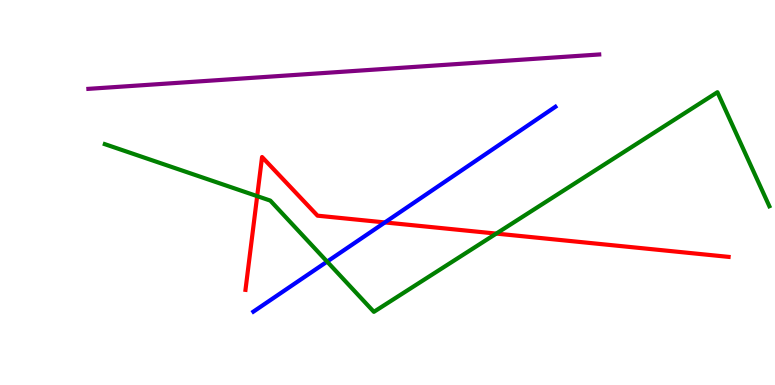[{'lines': ['blue', 'red'], 'intersections': [{'x': 4.97, 'y': 4.22}]}, {'lines': ['green', 'red'], 'intersections': [{'x': 3.32, 'y': 4.91}, {'x': 6.4, 'y': 3.93}]}, {'lines': ['purple', 'red'], 'intersections': []}, {'lines': ['blue', 'green'], 'intersections': [{'x': 4.22, 'y': 3.2}]}, {'lines': ['blue', 'purple'], 'intersections': []}, {'lines': ['green', 'purple'], 'intersections': []}]